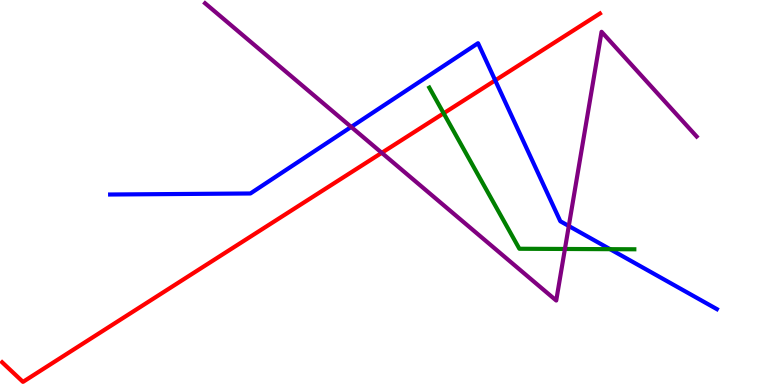[{'lines': ['blue', 'red'], 'intersections': [{'x': 6.39, 'y': 7.91}]}, {'lines': ['green', 'red'], 'intersections': [{'x': 5.72, 'y': 7.06}]}, {'lines': ['purple', 'red'], 'intersections': [{'x': 4.93, 'y': 6.03}]}, {'lines': ['blue', 'green'], 'intersections': [{'x': 7.87, 'y': 3.53}]}, {'lines': ['blue', 'purple'], 'intersections': [{'x': 4.53, 'y': 6.7}, {'x': 7.34, 'y': 4.13}]}, {'lines': ['green', 'purple'], 'intersections': [{'x': 7.29, 'y': 3.53}]}]